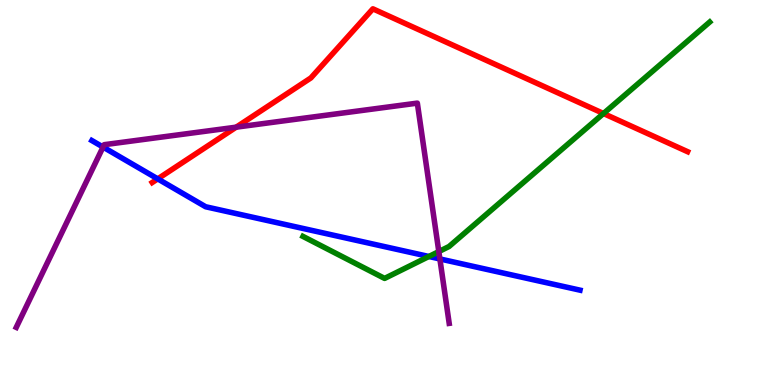[{'lines': ['blue', 'red'], 'intersections': [{'x': 2.04, 'y': 5.35}]}, {'lines': ['green', 'red'], 'intersections': [{'x': 7.79, 'y': 7.05}]}, {'lines': ['purple', 'red'], 'intersections': [{'x': 3.05, 'y': 6.7}]}, {'lines': ['blue', 'green'], 'intersections': [{'x': 5.53, 'y': 3.34}]}, {'lines': ['blue', 'purple'], 'intersections': [{'x': 1.33, 'y': 6.18}, {'x': 5.68, 'y': 3.27}]}, {'lines': ['green', 'purple'], 'intersections': [{'x': 5.66, 'y': 3.47}]}]